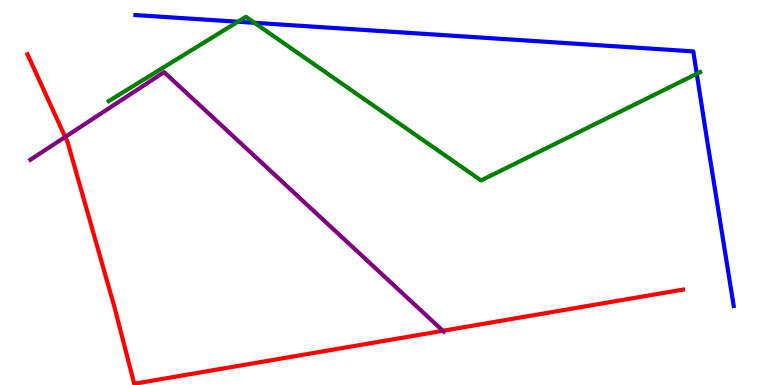[{'lines': ['blue', 'red'], 'intersections': []}, {'lines': ['green', 'red'], 'intersections': []}, {'lines': ['purple', 'red'], 'intersections': [{'x': 0.841, 'y': 6.44}, {'x': 5.71, 'y': 1.41}]}, {'lines': ['blue', 'green'], 'intersections': [{'x': 3.07, 'y': 9.44}, {'x': 3.28, 'y': 9.41}, {'x': 8.99, 'y': 8.08}]}, {'lines': ['blue', 'purple'], 'intersections': []}, {'lines': ['green', 'purple'], 'intersections': []}]